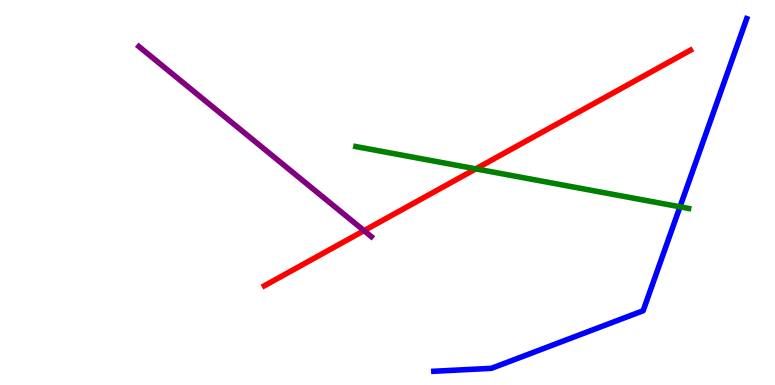[{'lines': ['blue', 'red'], 'intersections': []}, {'lines': ['green', 'red'], 'intersections': [{'x': 6.14, 'y': 5.61}]}, {'lines': ['purple', 'red'], 'intersections': [{'x': 4.7, 'y': 4.01}]}, {'lines': ['blue', 'green'], 'intersections': [{'x': 8.77, 'y': 4.63}]}, {'lines': ['blue', 'purple'], 'intersections': []}, {'lines': ['green', 'purple'], 'intersections': []}]